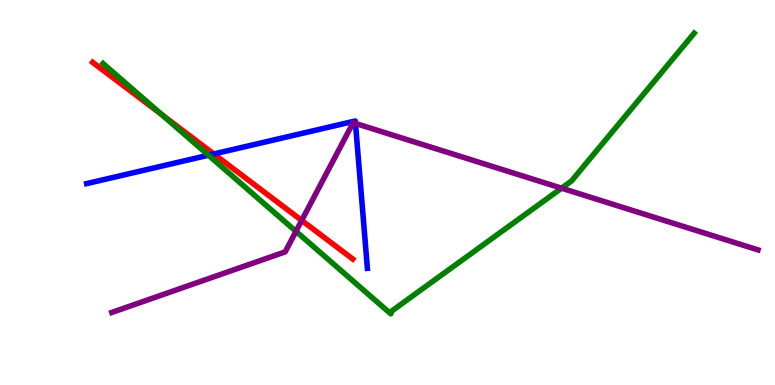[{'lines': ['blue', 'red'], 'intersections': [{'x': 2.76, 'y': 6.0}]}, {'lines': ['green', 'red'], 'intersections': [{'x': 2.09, 'y': 7.02}]}, {'lines': ['purple', 'red'], 'intersections': [{'x': 3.89, 'y': 4.27}]}, {'lines': ['blue', 'green'], 'intersections': [{'x': 2.69, 'y': 5.97}]}, {'lines': ['blue', 'purple'], 'intersections': [{'x': 4.59, 'y': 6.79}]}, {'lines': ['green', 'purple'], 'intersections': [{'x': 3.82, 'y': 3.99}, {'x': 7.25, 'y': 5.11}]}]